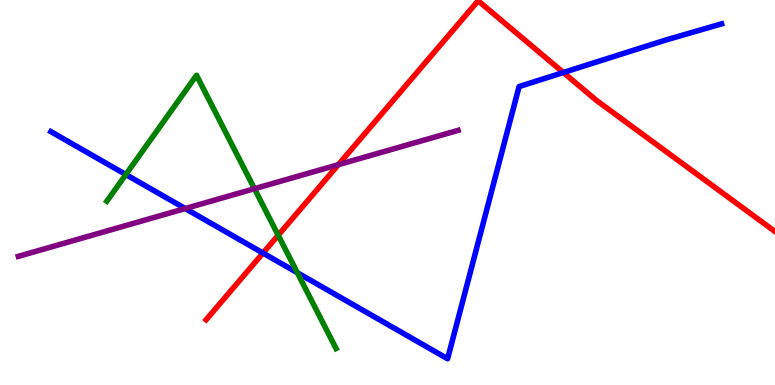[{'lines': ['blue', 'red'], 'intersections': [{'x': 3.39, 'y': 3.43}, {'x': 7.27, 'y': 8.12}]}, {'lines': ['green', 'red'], 'intersections': [{'x': 3.59, 'y': 3.89}]}, {'lines': ['purple', 'red'], 'intersections': [{'x': 4.37, 'y': 5.72}]}, {'lines': ['blue', 'green'], 'intersections': [{'x': 1.62, 'y': 5.47}, {'x': 3.84, 'y': 2.92}]}, {'lines': ['blue', 'purple'], 'intersections': [{'x': 2.39, 'y': 4.58}]}, {'lines': ['green', 'purple'], 'intersections': [{'x': 3.28, 'y': 5.1}]}]